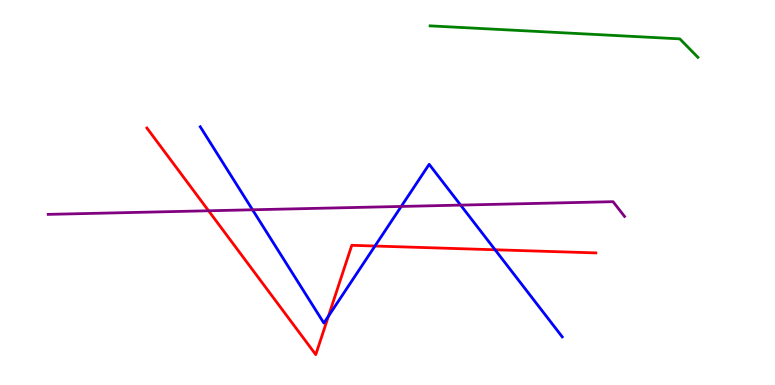[{'lines': ['blue', 'red'], 'intersections': [{'x': 4.24, 'y': 1.79}, {'x': 4.84, 'y': 3.61}, {'x': 6.39, 'y': 3.51}]}, {'lines': ['green', 'red'], 'intersections': []}, {'lines': ['purple', 'red'], 'intersections': [{'x': 2.69, 'y': 4.53}]}, {'lines': ['blue', 'green'], 'intersections': []}, {'lines': ['blue', 'purple'], 'intersections': [{'x': 3.26, 'y': 4.55}, {'x': 5.18, 'y': 4.64}, {'x': 5.94, 'y': 4.67}]}, {'lines': ['green', 'purple'], 'intersections': []}]